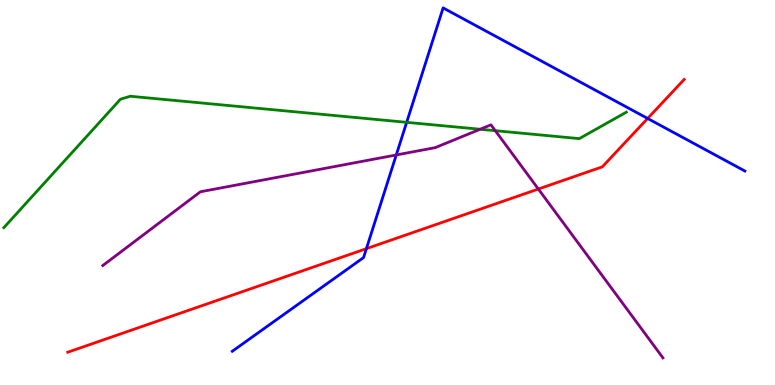[{'lines': ['blue', 'red'], 'intersections': [{'x': 4.73, 'y': 3.54}, {'x': 8.36, 'y': 6.92}]}, {'lines': ['green', 'red'], 'intersections': []}, {'lines': ['purple', 'red'], 'intersections': [{'x': 6.95, 'y': 5.09}]}, {'lines': ['blue', 'green'], 'intersections': [{'x': 5.25, 'y': 6.82}]}, {'lines': ['blue', 'purple'], 'intersections': [{'x': 5.11, 'y': 5.98}]}, {'lines': ['green', 'purple'], 'intersections': [{'x': 6.2, 'y': 6.64}, {'x': 6.39, 'y': 6.61}]}]